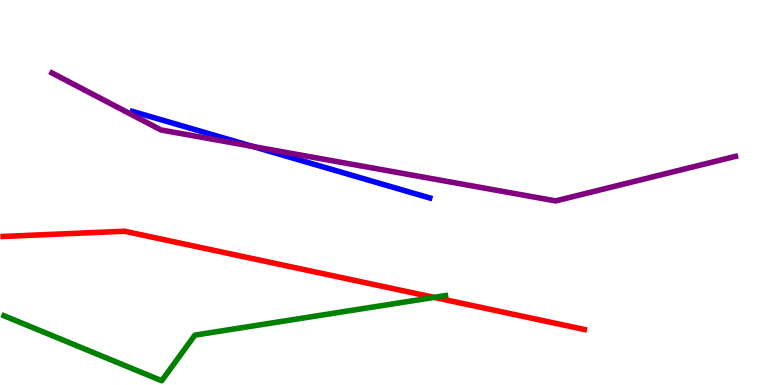[{'lines': ['blue', 'red'], 'intersections': []}, {'lines': ['green', 'red'], 'intersections': [{'x': 5.6, 'y': 2.28}]}, {'lines': ['purple', 'red'], 'intersections': []}, {'lines': ['blue', 'green'], 'intersections': []}, {'lines': ['blue', 'purple'], 'intersections': [{'x': 3.26, 'y': 6.2}]}, {'lines': ['green', 'purple'], 'intersections': []}]